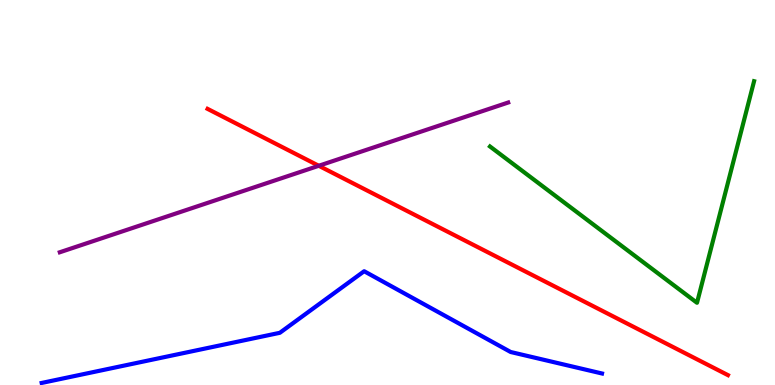[{'lines': ['blue', 'red'], 'intersections': []}, {'lines': ['green', 'red'], 'intersections': []}, {'lines': ['purple', 'red'], 'intersections': [{'x': 4.11, 'y': 5.69}]}, {'lines': ['blue', 'green'], 'intersections': []}, {'lines': ['blue', 'purple'], 'intersections': []}, {'lines': ['green', 'purple'], 'intersections': []}]